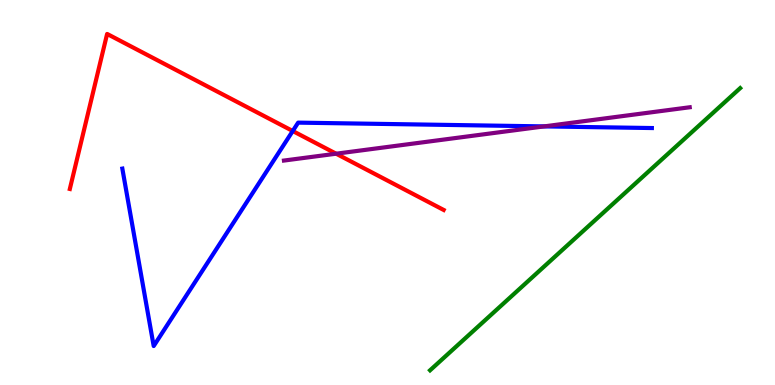[{'lines': ['blue', 'red'], 'intersections': [{'x': 3.78, 'y': 6.6}]}, {'lines': ['green', 'red'], 'intersections': []}, {'lines': ['purple', 'red'], 'intersections': [{'x': 4.34, 'y': 6.01}]}, {'lines': ['blue', 'green'], 'intersections': []}, {'lines': ['blue', 'purple'], 'intersections': [{'x': 7.02, 'y': 6.72}]}, {'lines': ['green', 'purple'], 'intersections': []}]